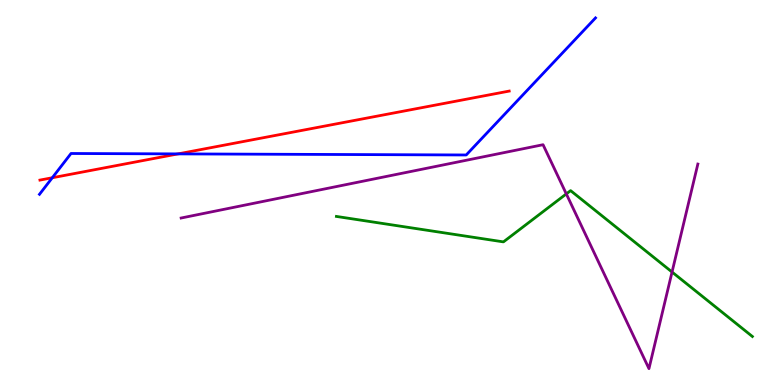[{'lines': ['blue', 'red'], 'intersections': [{'x': 0.675, 'y': 5.38}, {'x': 2.3, 'y': 6.0}]}, {'lines': ['green', 'red'], 'intersections': []}, {'lines': ['purple', 'red'], 'intersections': []}, {'lines': ['blue', 'green'], 'intersections': []}, {'lines': ['blue', 'purple'], 'intersections': []}, {'lines': ['green', 'purple'], 'intersections': [{'x': 7.31, 'y': 4.96}, {'x': 8.67, 'y': 2.93}]}]